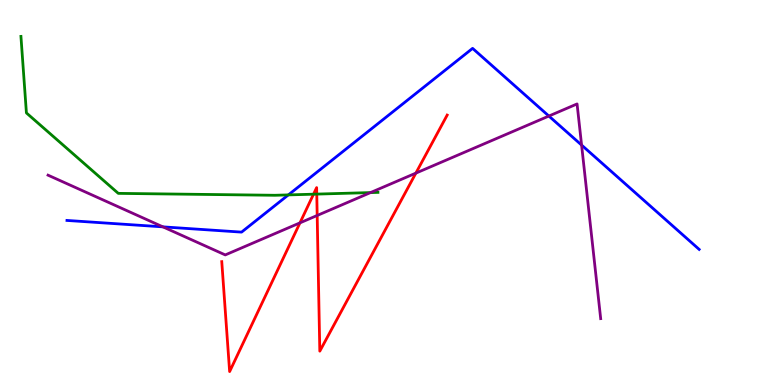[{'lines': ['blue', 'red'], 'intersections': []}, {'lines': ['green', 'red'], 'intersections': [{'x': 4.05, 'y': 4.96}, {'x': 4.09, 'y': 4.96}]}, {'lines': ['purple', 'red'], 'intersections': [{'x': 3.87, 'y': 4.21}, {'x': 4.09, 'y': 4.4}, {'x': 5.37, 'y': 5.5}]}, {'lines': ['blue', 'green'], 'intersections': [{'x': 3.72, 'y': 4.94}]}, {'lines': ['blue', 'purple'], 'intersections': [{'x': 2.1, 'y': 4.11}, {'x': 7.08, 'y': 6.99}, {'x': 7.5, 'y': 6.23}]}, {'lines': ['green', 'purple'], 'intersections': [{'x': 4.78, 'y': 5.0}]}]